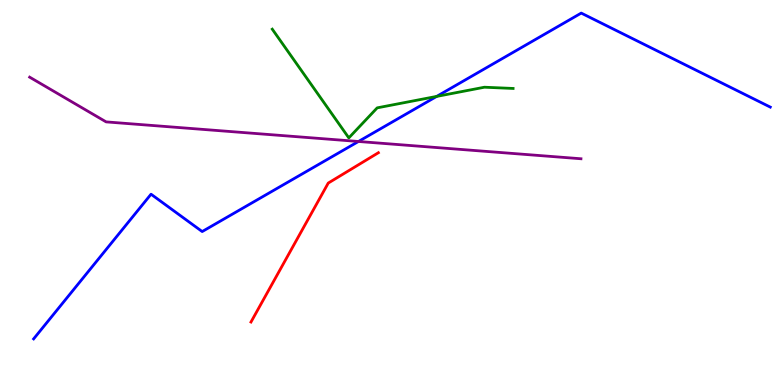[{'lines': ['blue', 'red'], 'intersections': []}, {'lines': ['green', 'red'], 'intersections': []}, {'lines': ['purple', 'red'], 'intersections': []}, {'lines': ['blue', 'green'], 'intersections': [{'x': 5.63, 'y': 7.5}]}, {'lines': ['blue', 'purple'], 'intersections': [{'x': 4.63, 'y': 6.33}]}, {'lines': ['green', 'purple'], 'intersections': []}]